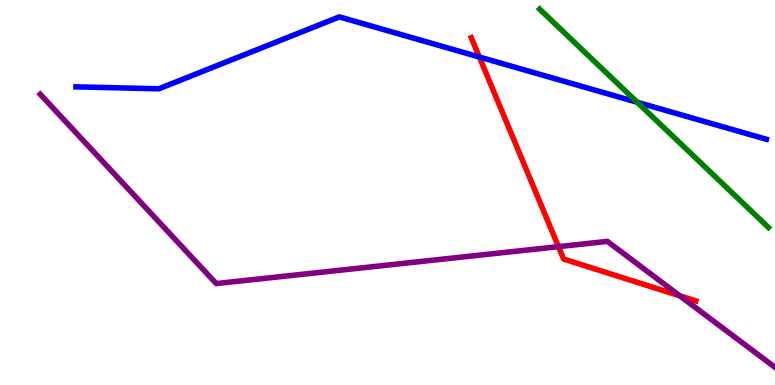[{'lines': ['blue', 'red'], 'intersections': [{'x': 6.18, 'y': 8.52}]}, {'lines': ['green', 'red'], 'intersections': []}, {'lines': ['purple', 'red'], 'intersections': [{'x': 7.21, 'y': 3.59}, {'x': 8.77, 'y': 2.32}]}, {'lines': ['blue', 'green'], 'intersections': [{'x': 8.22, 'y': 7.34}]}, {'lines': ['blue', 'purple'], 'intersections': []}, {'lines': ['green', 'purple'], 'intersections': []}]